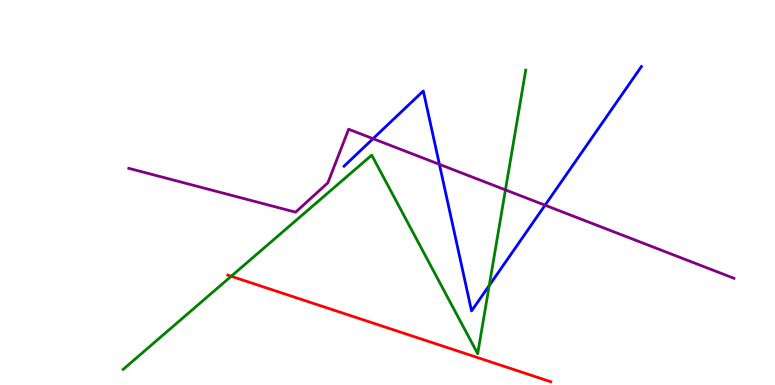[{'lines': ['blue', 'red'], 'intersections': []}, {'lines': ['green', 'red'], 'intersections': [{'x': 2.98, 'y': 2.82}]}, {'lines': ['purple', 'red'], 'intersections': []}, {'lines': ['blue', 'green'], 'intersections': [{'x': 6.31, 'y': 2.58}]}, {'lines': ['blue', 'purple'], 'intersections': [{'x': 4.81, 'y': 6.4}, {'x': 5.67, 'y': 5.73}, {'x': 7.03, 'y': 4.67}]}, {'lines': ['green', 'purple'], 'intersections': [{'x': 6.52, 'y': 5.07}]}]